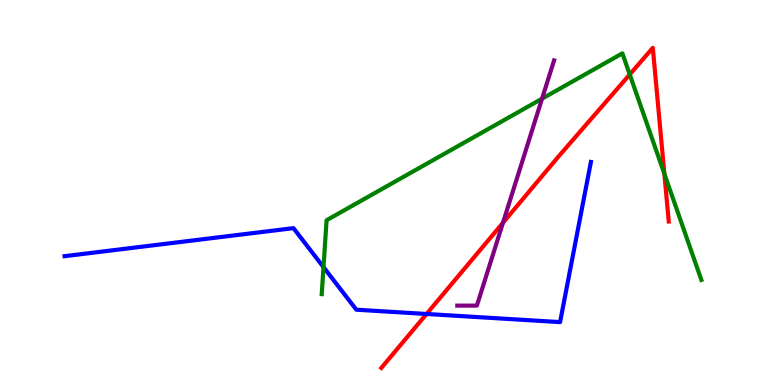[{'lines': ['blue', 'red'], 'intersections': [{'x': 5.5, 'y': 1.84}]}, {'lines': ['green', 'red'], 'intersections': [{'x': 8.13, 'y': 8.07}, {'x': 8.57, 'y': 5.49}]}, {'lines': ['purple', 'red'], 'intersections': [{'x': 6.49, 'y': 4.21}]}, {'lines': ['blue', 'green'], 'intersections': [{'x': 4.17, 'y': 3.06}]}, {'lines': ['blue', 'purple'], 'intersections': []}, {'lines': ['green', 'purple'], 'intersections': [{'x': 6.99, 'y': 7.44}]}]